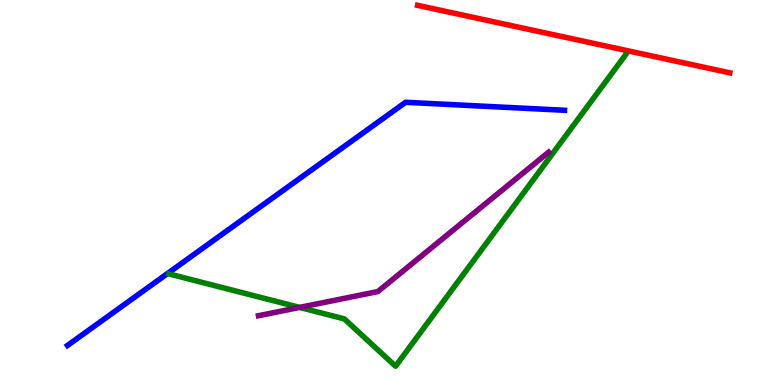[{'lines': ['blue', 'red'], 'intersections': []}, {'lines': ['green', 'red'], 'intersections': []}, {'lines': ['purple', 'red'], 'intersections': []}, {'lines': ['blue', 'green'], 'intersections': []}, {'lines': ['blue', 'purple'], 'intersections': []}, {'lines': ['green', 'purple'], 'intersections': [{'x': 3.87, 'y': 2.02}]}]